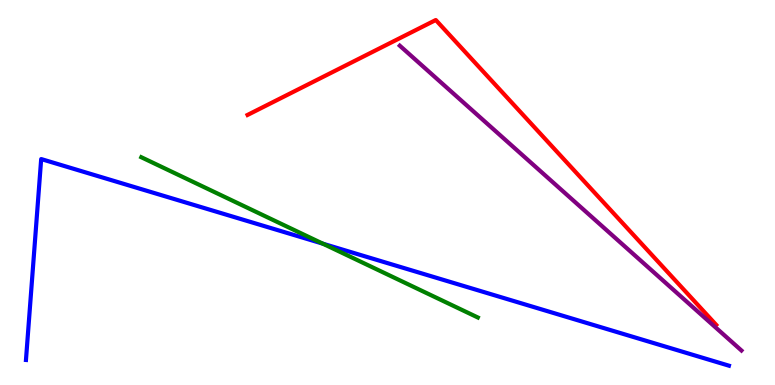[{'lines': ['blue', 'red'], 'intersections': []}, {'lines': ['green', 'red'], 'intersections': []}, {'lines': ['purple', 'red'], 'intersections': []}, {'lines': ['blue', 'green'], 'intersections': [{'x': 4.17, 'y': 3.67}]}, {'lines': ['blue', 'purple'], 'intersections': []}, {'lines': ['green', 'purple'], 'intersections': []}]